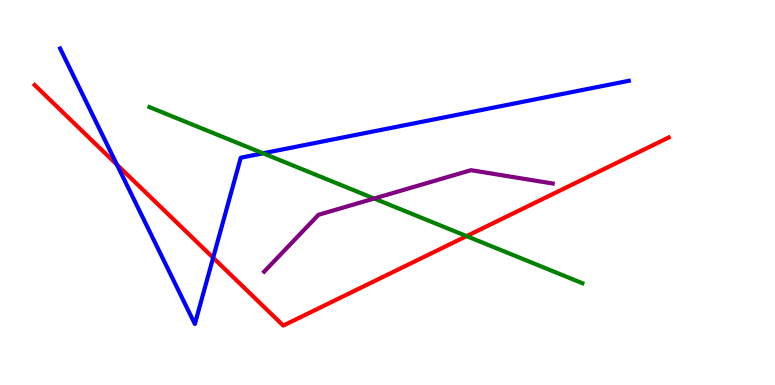[{'lines': ['blue', 'red'], 'intersections': [{'x': 1.51, 'y': 5.72}, {'x': 2.75, 'y': 3.31}]}, {'lines': ['green', 'red'], 'intersections': [{'x': 6.02, 'y': 3.87}]}, {'lines': ['purple', 'red'], 'intersections': []}, {'lines': ['blue', 'green'], 'intersections': [{'x': 3.39, 'y': 6.02}]}, {'lines': ['blue', 'purple'], 'intersections': []}, {'lines': ['green', 'purple'], 'intersections': [{'x': 4.83, 'y': 4.84}]}]